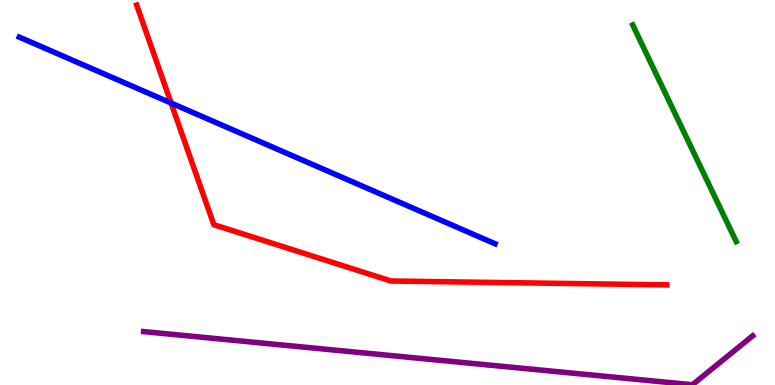[{'lines': ['blue', 'red'], 'intersections': [{'x': 2.21, 'y': 7.32}]}, {'lines': ['green', 'red'], 'intersections': []}, {'lines': ['purple', 'red'], 'intersections': []}, {'lines': ['blue', 'green'], 'intersections': []}, {'lines': ['blue', 'purple'], 'intersections': []}, {'lines': ['green', 'purple'], 'intersections': []}]